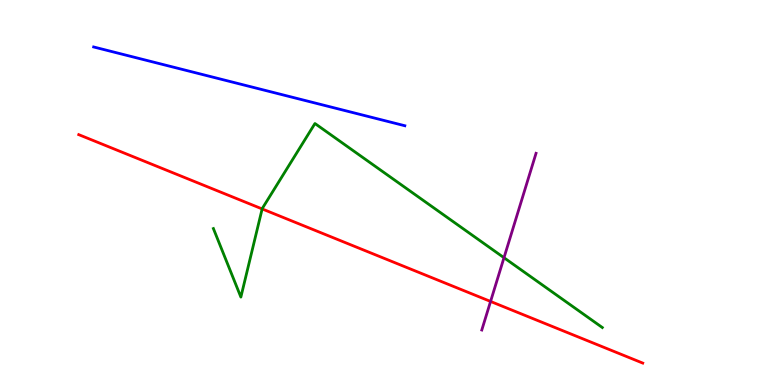[{'lines': ['blue', 'red'], 'intersections': []}, {'lines': ['green', 'red'], 'intersections': [{'x': 3.38, 'y': 4.57}]}, {'lines': ['purple', 'red'], 'intersections': [{'x': 6.33, 'y': 2.17}]}, {'lines': ['blue', 'green'], 'intersections': []}, {'lines': ['blue', 'purple'], 'intersections': []}, {'lines': ['green', 'purple'], 'intersections': [{'x': 6.5, 'y': 3.31}]}]